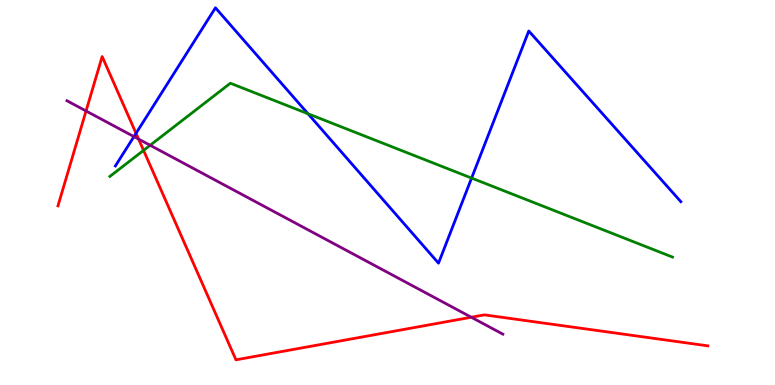[{'lines': ['blue', 'red'], 'intersections': [{'x': 1.76, 'y': 6.54}]}, {'lines': ['green', 'red'], 'intersections': [{'x': 1.85, 'y': 6.09}]}, {'lines': ['purple', 'red'], 'intersections': [{'x': 1.11, 'y': 7.12}, {'x': 1.79, 'y': 6.39}, {'x': 6.08, 'y': 1.76}]}, {'lines': ['blue', 'green'], 'intersections': [{'x': 3.97, 'y': 7.05}, {'x': 6.09, 'y': 5.37}]}, {'lines': ['blue', 'purple'], 'intersections': [{'x': 1.73, 'y': 6.45}]}, {'lines': ['green', 'purple'], 'intersections': [{'x': 1.94, 'y': 6.23}]}]